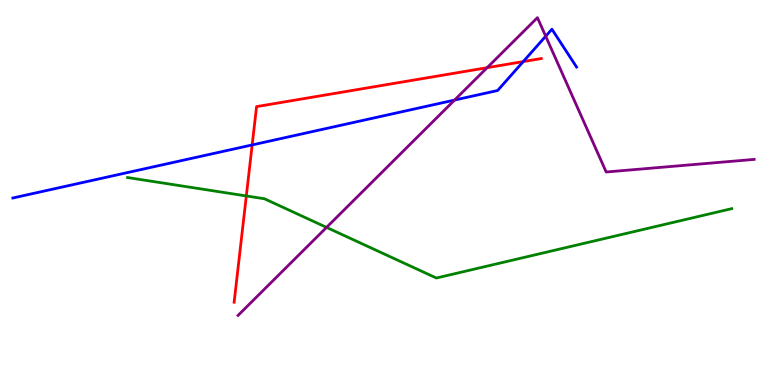[{'lines': ['blue', 'red'], 'intersections': [{'x': 3.25, 'y': 6.24}, {'x': 6.75, 'y': 8.4}]}, {'lines': ['green', 'red'], 'intersections': [{'x': 3.18, 'y': 4.91}]}, {'lines': ['purple', 'red'], 'intersections': [{'x': 6.29, 'y': 8.24}]}, {'lines': ['blue', 'green'], 'intersections': []}, {'lines': ['blue', 'purple'], 'intersections': [{'x': 5.87, 'y': 7.4}, {'x': 7.04, 'y': 9.06}]}, {'lines': ['green', 'purple'], 'intersections': [{'x': 4.21, 'y': 4.09}]}]